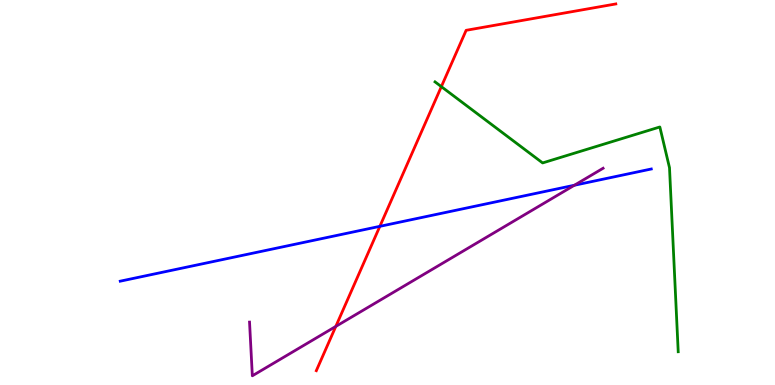[{'lines': ['blue', 'red'], 'intersections': [{'x': 4.9, 'y': 4.12}]}, {'lines': ['green', 'red'], 'intersections': [{'x': 5.69, 'y': 7.75}]}, {'lines': ['purple', 'red'], 'intersections': [{'x': 4.33, 'y': 1.52}]}, {'lines': ['blue', 'green'], 'intersections': []}, {'lines': ['blue', 'purple'], 'intersections': [{'x': 7.41, 'y': 5.19}]}, {'lines': ['green', 'purple'], 'intersections': []}]